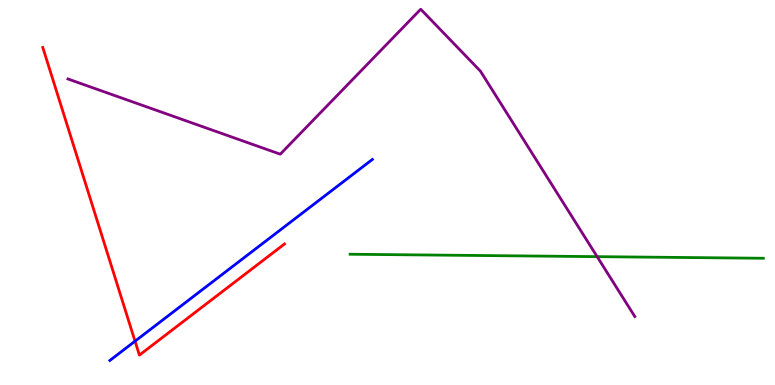[{'lines': ['blue', 'red'], 'intersections': [{'x': 1.74, 'y': 1.14}]}, {'lines': ['green', 'red'], 'intersections': []}, {'lines': ['purple', 'red'], 'intersections': []}, {'lines': ['blue', 'green'], 'intersections': []}, {'lines': ['blue', 'purple'], 'intersections': []}, {'lines': ['green', 'purple'], 'intersections': [{'x': 7.7, 'y': 3.33}]}]